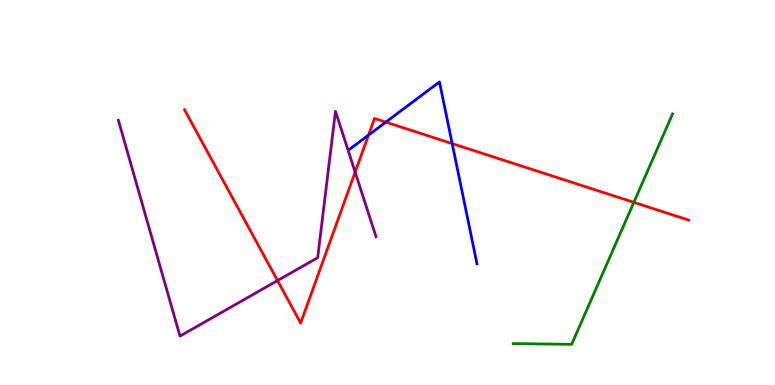[{'lines': ['blue', 'red'], 'intersections': [{'x': 4.75, 'y': 6.49}, {'x': 4.98, 'y': 6.83}, {'x': 5.83, 'y': 6.27}]}, {'lines': ['green', 'red'], 'intersections': [{'x': 8.18, 'y': 4.74}]}, {'lines': ['purple', 'red'], 'intersections': [{'x': 3.58, 'y': 2.71}, {'x': 4.58, 'y': 5.53}]}, {'lines': ['blue', 'green'], 'intersections': []}, {'lines': ['blue', 'purple'], 'intersections': []}, {'lines': ['green', 'purple'], 'intersections': []}]